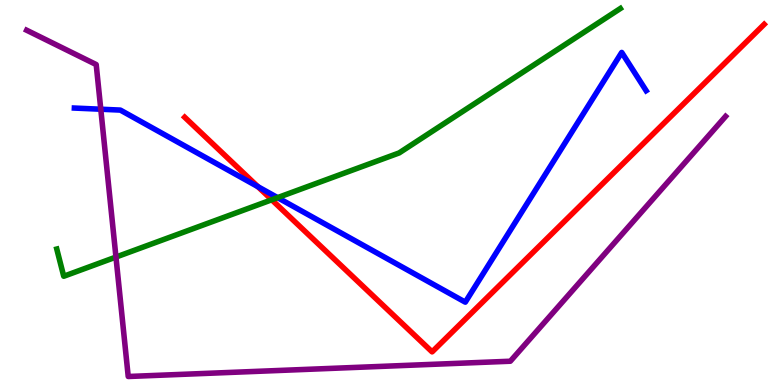[{'lines': ['blue', 'red'], 'intersections': [{'x': 3.33, 'y': 5.15}]}, {'lines': ['green', 'red'], 'intersections': [{'x': 3.51, 'y': 4.81}]}, {'lines': ['purple', 'red'], 'intersections': []}, {'lines': ['blue', 'green'], 'intersections': [{'x': 3.58, 'y': 4.87}]}, {'lines': ['blue', 'purple'], 'intersections': [{'x': 1.3, 'y': 7.16}]}, {'lines': ['green', 'purple'], 'intersections': [{'x': 1.5, 'y': 3.32}]}]